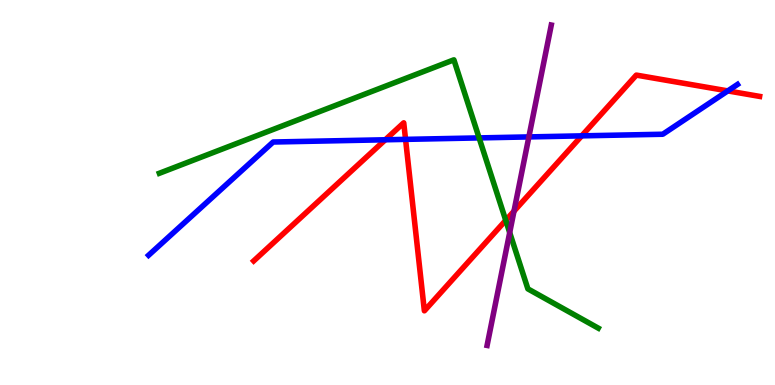[{'lines': ['blue', 'red'], 'intersections': [{'x': 4.97, 'y': 6.37}, {'x': 5.23, 'y': 6.38}, {'x': 7.51, 'y': 6.47}, {'x': 9.39, 'y': 7.64}]}, {'lines': ['green', 'red'], 'intersections': [{'x': 6.53, 'y': 4.28}]}, {'lines': ['purple', 'red'], 'intersections': [{'x': 6.63, 'y': 4.52}]}, {'lines': ['blue', 'green'], 'intersections': [{'x': 6.18, 'y': 6.42}]}, {'lines': ['blue', 'purple'], 'intersections': [{'x': 6.82, 'y': 6.44}]}, {'lines': ['green', 'purple'], 'intersections': [{'x': 6.58, 'y': 3.96}]}]